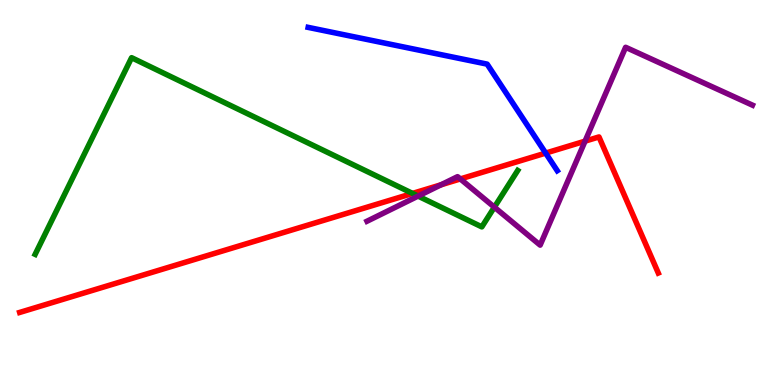[{'lines': ['blue', 'red'], 'intersections': [{'x': 7.04, 'y': 6.02}]}, {'lines': ['green', 'red'], 'intersections': [{'x': 5.32, 'y': 4.98}]}, {'lines': ['purple', 'red'], 'intersections': [{'x': 5.69, 'y': 5.2}, {'x': 5.94, 'y': 5.35}, {'x': 7.55, 'y': 6.33}]}, {'lines': ['blue', 'green'], 'intersections': []}, {'lines': ['blue', 'purple'], 'intersections': []}, {'lines': ['green', 'purple'], 'intersections': [{'x': 5.39, 'y': 4.91}, {'x': 6.38, 'y': 4.62}]}]